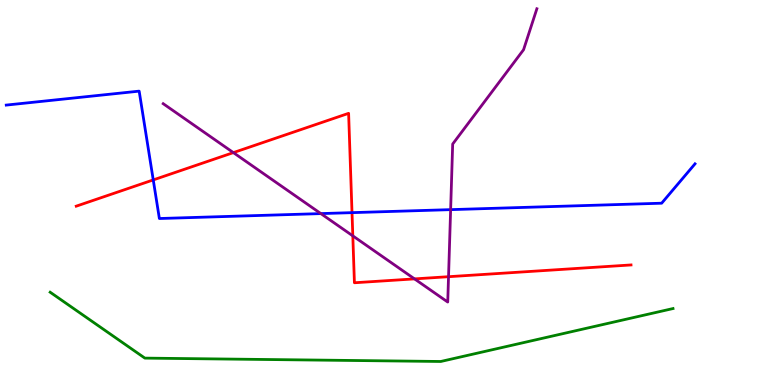[{'lines': ['blue', 'red'], 'intersections': [{'x': 1.98, 'y': 5.33}, {'x': 4.54, 'y': 4.48}]}, {'lines': ['green', 'red'], 'intersections': []}, {'lines': ['purple', 'red'], 'intersections': [{'x': 3.01, 'y': 6.04}, {'x': 4.55, 'y': 3.87}, {'x': 5.35, 'y': 2.76}, {'x': 5.79, 'y': 2.81}]}, {'lines': ['blue', 'green'], 'intersections': []}, {'lines': ['blue', 'purple'], 'intersections': [{'x': 4.14, 'y': 4.45}, {'x': 5.81, 'y': 4.55}]}, {'lines': ['green', 'purple'], 'intersections': []}]